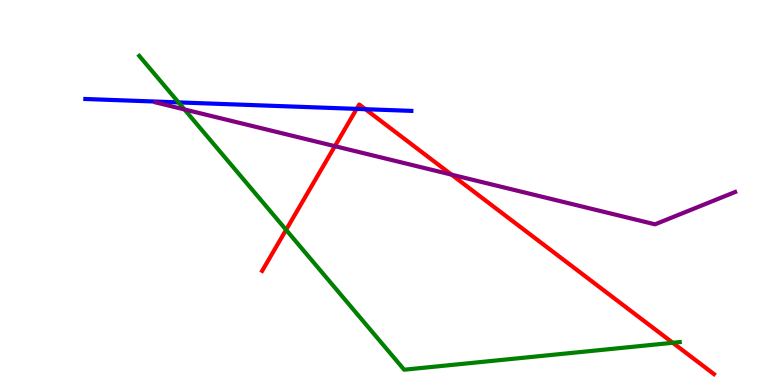[{'lines': ['blue', 'red'], 'intersections': [{'x': 4.6, 'y': 7.17}, {'x': 4.71, 'y': 7.16}]}, {'lines': ['green', 'red'], 'intersections': [{'x': 3.69, 'y': 4.03}, {'x': 8.68, 'y': 1.1}]}, {'lines': ['purple', 'red'], 'intersections': [{'x': 4.32, 'y': 6.2}, {'x': 5.83, 'y': 5.46}]}, {'lines': ['blue', 'green'], 'intersections': [{'x': 2.3, 'y': 7.34}]}, {'lines': ['blue', 'purple'], 'intersections': []}, {'lines': ['green', 'purple'], 'intersections': [{'x': 2.38, 'y': 7.16}]}]